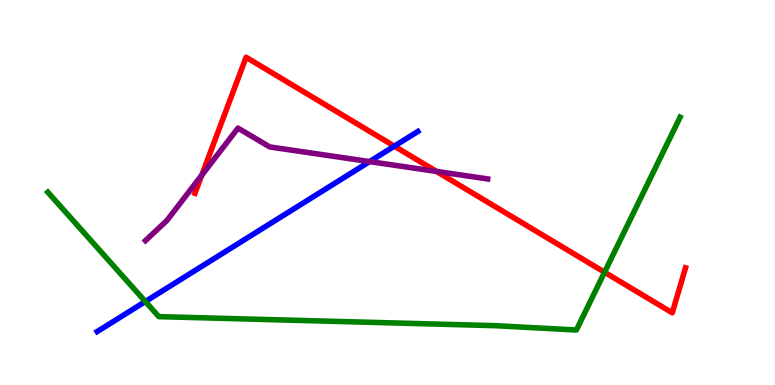[{'lines': ['blue', 'red'], 'intersections': [{'x': 5.09, 'y': 6.2}]}, {'lines': ['green', 'red'], 'intersections': [{'x': 7.8, 'y': 2.93}]}, {'lines': ['purple', 'red'], 'intersections': [{'x': 2.6, 'y': 5.45}, {'x': 5.63, 'y': 5.55}]}, {'lines': ['blue', 'green'], 'intersections': [{'x': 1.88, 'y': 2.17}]}, {'lines': ['blue', 'purple'], 'intersections': [{'x': 4.77, 'y': 5.8}]}, {'lines': ['green', 'purple'], 'intersections': []}]